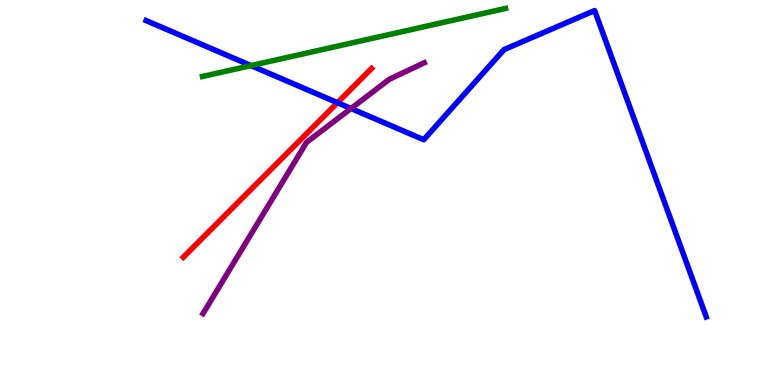[{'lines': ['blue', 'red'], 'intersections': [{'x': 4.35, 'y': 7.33}]}, {'lines': ['green', 'red'], 'intersections': []}, {'lines': ['purple', 'red'], 'intersections': []}, {'lines': ['blue', 'green'], 'intersections': [{'x': 3.24, 'y': 8.3}]}, {'lines': ['blue', 'purple'], 'intersections': [{'x': 4.53, 'y': 7.18}]}, {'lines': ['green', 'purple'], 'intersections': []}]